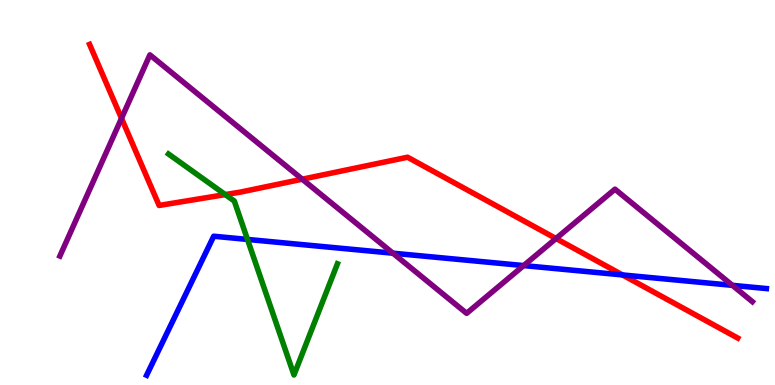[{'lines': ['blue', 'red'], 'intersections': [{'x': 8.03, 'y': 2.86}]}, {'lines': ['green', 'red'], 'intersections': [{'x': 2.91, 'y': 4.95}]}, {'lines': ['purple', 'red'], 'intersections': [{'x': 1.57, 'y': 6.93}, {'x': 3.9, 'y': 5.35}, {'x': 7.17, 'y': 3.8}]}, {'lines': ['blue', 'green'], 'intersections': [{'x': 3.19, 'y': 3.78}]}, {'lines': ['blue', 'purple'], 'intersections': [{'x': 5.07, 'y': 3.42}, {'x': 6.76, 'y': 3.1}, {'x': 9.45, 'y': 2.59}]}, {'lines': ['green', 'purple'], 'intersections': []}]